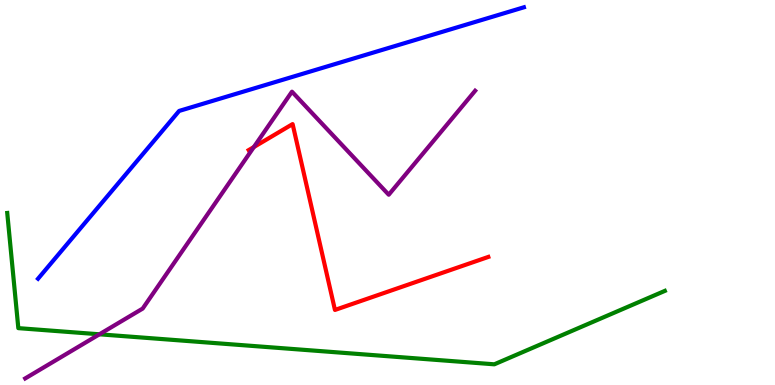[{'lines': ['blue', 'red'], 'intersections': []}, {'lines': ['green', 'red'], 'intersections': []}, {'lines': ['purple', 'red'], 'intersections': [{'x': 3.28, 'y': 6.18}]}, {'lines': ['blue', 'green'], 'intersections': []}, {'lines': ['blue', 'purple'], 'intersections': []}, {'lines': ['green', 'purple'], 'intersections': [{'x': 1.28, 'y': 1.32}]}]